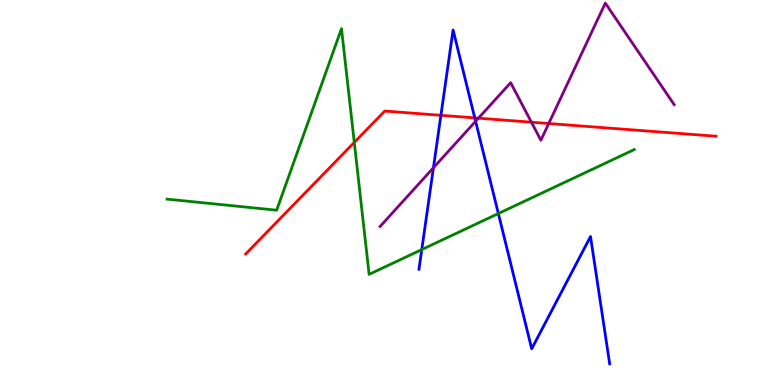[{'lines': ['blue', 'red'], 'intersections': [{'x': 5.69, 'y': 7.0}, {'x': 6.13, 'y': 6.94}]}, {'lines': ['green', 'red'], 'intersections': [{'x': 4.57, 'y': 6.3}]}, {'lines': ['purple', 'red'], 'intersections': [{'x': 6.17, 'y': 6.93}, {'x': 6.86, 'y': 6.83}, {'x': 7.08, 'y': 6.79}]}, {'lines': ['blue', 'green'], 'intersections': [{'x': 5.44, 'y': 3.52}, {'x': 6.43, 'y': 4.45}]}, {'lines': ['blue', 'purple'], 'intersections': [{'x': 5.59, 'y': 5.64}, {'x': 6.14, 'y': 6.85}]}, {'lines': ['green', 'purple'], 'intersections': []}]